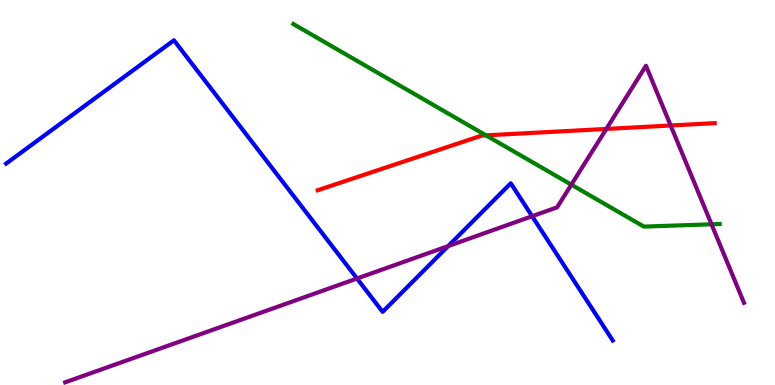[{'lines': ['blue', 'red'], 'intersections': []}, {'lines': ['green', 'red'], 'intersections': [{'x': 6.27, 'y': 6.48}]}, {'lines': ['purple', 'red'], 'intersections': [{'x': 7.82, 'y': 6.65}, {'x': 8.65, 'y': 6.74}]}, {'lines': ['blue', 'green'], 'intersections': []}, {'lines': ['blue', 'purple'], 'intersections': [{'x': 4.61, 'y': 2.77}, {'x': 5.78, 'y': 3.61}, {'x': 6.87, 'y': 4.38}]}, {'lines': ['green', 'purple'], 'intersections': [{'x': 7.37, 'y': 5.2}, {'x': 9.18, 'y': 4.17}]}]